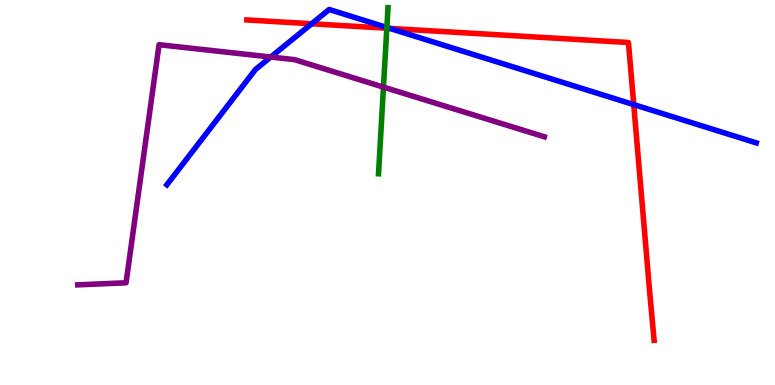[{'lines': ['blue', 'red'], 'intersections': [{'x': 4.02, 'y': 9.38}, {'x': 5.03, 'y': 9.26}, {'x': 8.18, 'y': 7.28}]}, {'lines': ['green', 'red'], 'intersections': [{'x': 4.99, 'y': 9.27}]}, {'lines': ['purple', 'red'], 'intersections': []}, {'lines': ['blue', 'green'], 'intersections': [{'x': 4.99, 'y': 9.29}]}, {'lines': ['blue', 'purple'], 'intersections': [{'x': 3.49, 'y': 8.52}]}, {'lines': ['green', 'purple'], 'intersections': [{'x': 4.95, 'y': 7.74}]}]